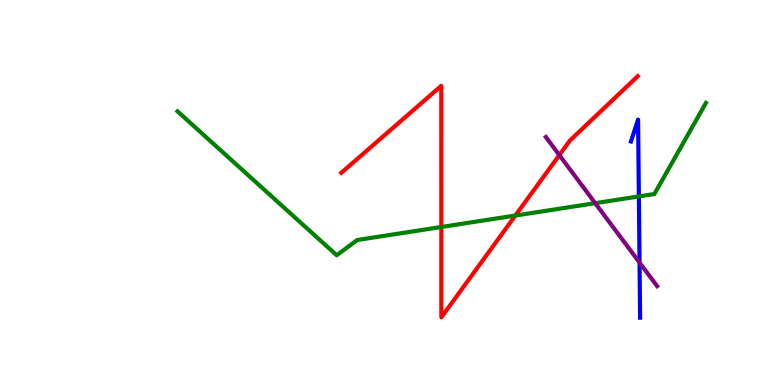[{'lines': ['blue', 'red'], 'intersections': []}, {'lines': ['green', 'red'], 'intersections': [{'x': 5.69, 'y': 4.1}, {'x': 6.65, 'y': 4.4}]}, {'lines': ['purple', 'red'], 'intersections': [{'x': 7.22, 'y': 5.97}]}, {'lines': ['blue', 'green'], 'intersections': [{'x': 8.24, 'y': 4.9}]}, {'lines': ['blue', 'purple'], 'intersections': [{'x': 8.25, 'y': 3.18}]}, {'lines': ['green', 'purple'], 'intersections': [{'x': 7.68, 'y': 4.72}]}]